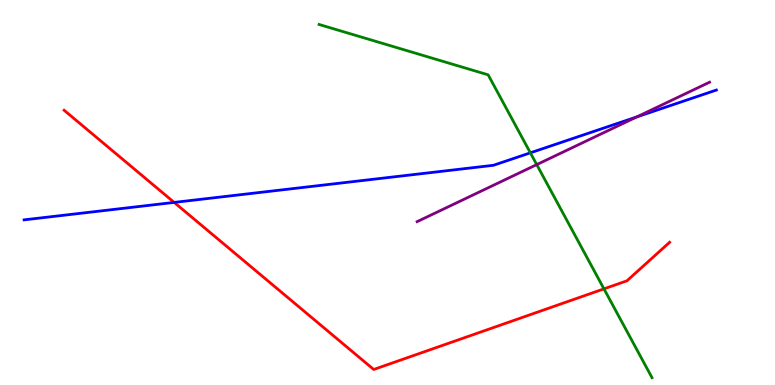[{'lines': ['blue', 'red'], 'intersections': [{'x': 2.25, 'y': 4.74}]}, {'lines': ['green', 'red'], 'intersections': [{'x': 7.79, 'y': 2.5}]}, {'lines': ['purple', 'red'], 'intersections': []}, {'lines': ['blue', 'green'], 'intersections': [{'x': 6.84, 'y': 6.03}]}, {'lines': ['blue', 'purple'], 'intersections': [{'x': 8.22, 'y': 6.96}]}, {'lines': ['green', 'purple'], 'intersections': [{'x': 6.93, 'y': 5.72}]}]